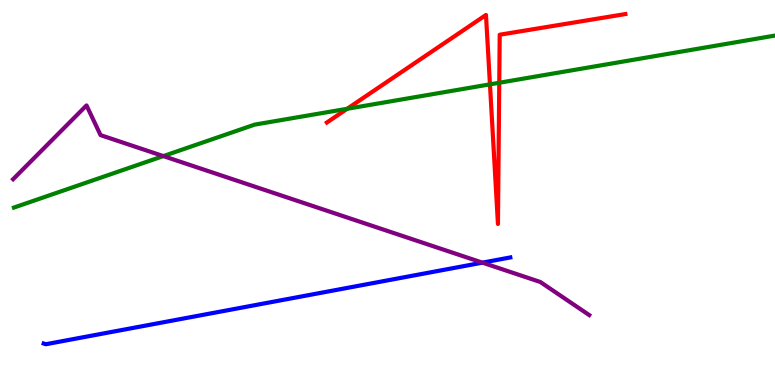[{'lines': ['blue', 'red'], 'intersections': []}, {'lines': ['green', 'red'], 'intersections': [{'x': 4.48, 'y': 7.17}, {'x': 6.32, 'y': 7.81}, {'x': 6.44, 'y': 7.85}]}, {'lines': ['purple', 'red'], 'intersections': []}, {'lines': ['blue', 'green'], 'intersections': []}, {'lines': ['blue', 'purple'], 'intersections': [{'x': 6.22, 'y': 3.18}]}, {'lines': ['green', 'purple'], 'intersections': [{'x': 2.11, 'y': 5.95}]}]